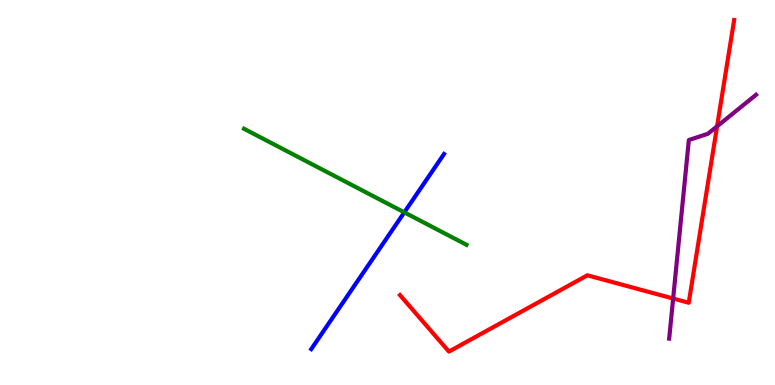[{'lines': ['blue', 'red'], 'intersections': []}, {'lines': ['green', 'red'], 'intersections': []}, {'lines': ['purple', 'red'], 'intersections': [{'x': 8.69, 'y': 2.25}, {'x': 9.25, 'y': 6.72}]}, {'lines': ['blue', 'green'], 'intersections': [{'x': 5.22, 'y': 4.48}]}, {'lines': ['blue', 'purple'], 'intersections': []}, {'lines': ['green', 'purple'], 'intersections': []}]